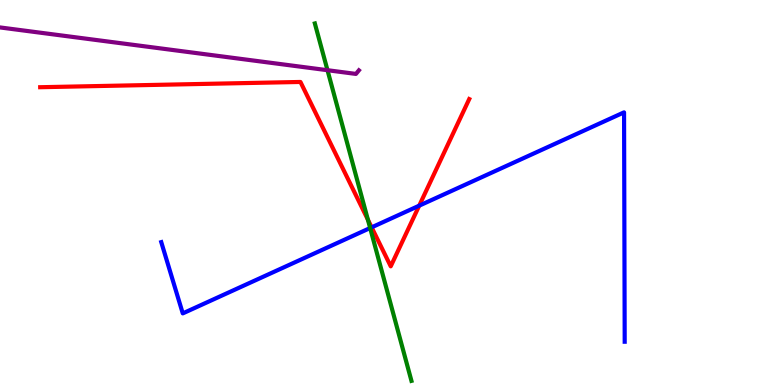[{'lines': ['blue', 'red'], 'intersections': [{'x': 4.8, 'y': 4.1}, {'x': 5.41, 'y': 4.66}]}, {'lines': ['green', 'red'], 'intersections': [{'x': 4.75, 'y': 4.29}]}, {'lines': ['purple', 'red'], 'intersections': []}, {'lines': ['blue', 'green'], 'intersections': [{'x': 4.78, 'y': 4.08}]}, {'lines': ['blue', 'purple'], 'intersections': []}, {'lines': ['green', 'purple'], 'intersections': [{'x': 4.23, 'y': 8.18}]}]